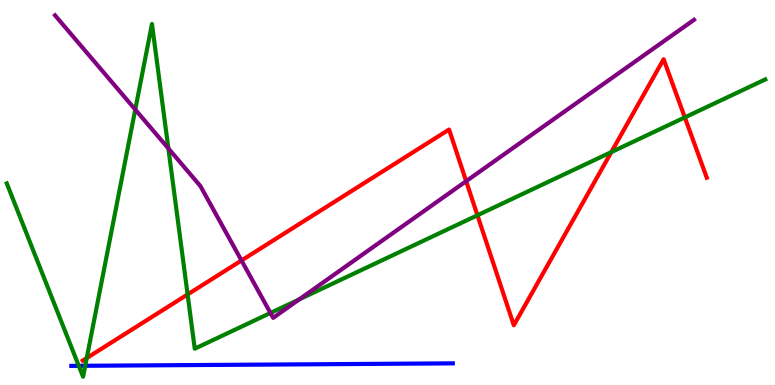[{'lines': ['blue', 'red'], 'intersections': []}, {'lines': ['green', 'red'], 'intersections': [{'x': 1.12, 'y': 0.7}, {'x': 2.42, 'y': 2.35}, {'x': 6.16, 'y': 4.41}, {'x': 7.89, 'y': 6.05}, {'x': 8.84, 'y': 6.95}]}, {'lines': ['purple', 'red'], 'intersections': [{'x': 3.12, 'y': 3.23}, {'x': 6.01, 'y': 5.29}]}, {'lines': ['blue', 'green'], 'intersections': [{'x': 1.02, 'y': 0.498}, {'x': 1.1, 'y': 0.499}]}, {'lines': ['blue', 'purple'], 'intersections': []}, {'lines': ['green', 'purple'], 'intersections': [{'x': 1.75, 'y': 7.15}, {'x': 2.17, 'y': 6.14}, {'x': 3.49, 'y': 1.87}, {'x': 3.86, 'y': 2.22}]}]